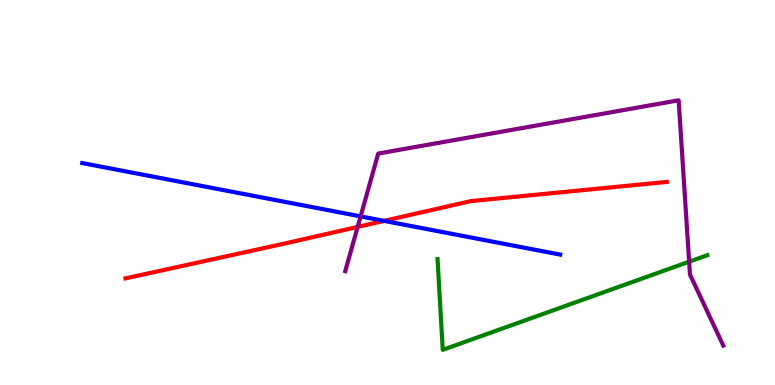[{'lines': ['blue', 'red'], 'intersections': [{'x': 4.96, 'y': 4.26}]}, {'lines': ['green', 'red'], 'intersections': []}, {'lines': ['purple', 'red'], 'intersections': [{'x': 4.61, 'y': 4.11}]}, {'lines': ['blue', 'green'], 'intersections': []}, {'lines': ['blue', 'purple'], 'intersections': [{'x': 4.65, 'y': 4.38}]}, {'lines': ['green', 'purple'], 'intersections': [{'x': 8.89, 'y': 3.2}]}]